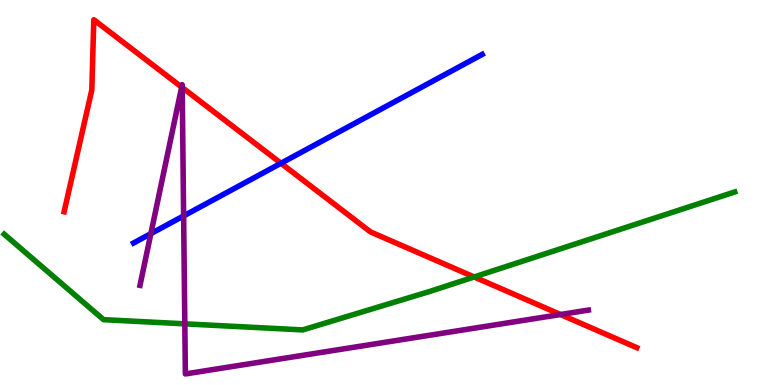[{'lines': ['blue', 'red'], 'intersections': [{'x': 3.63, 'y': 5.76}]}, {'lines': ['green', 'red'], 'intersections': [{'x': 6.12, 'y': 2.81}]}, {'lines': ['purple', 'red'], 'intersections': [{'x': 2.34, 'y': 7.74}, {'x': 2.35, 'y': 7.73}, {'x': 7.23, 'y': 1.83}]}, {'lines': ['blue', 'green'], 'intersections': []}, {'lines': ['blue', 'purple'], 'intersections': [{'x': 1.95, 'y': 3.93}, {'x': 2.37, 'y': 4.39}]}, {'lines': ['green', 'purple'], 'intersections': [{'x': 2.38, 'y': 1.59}]}]